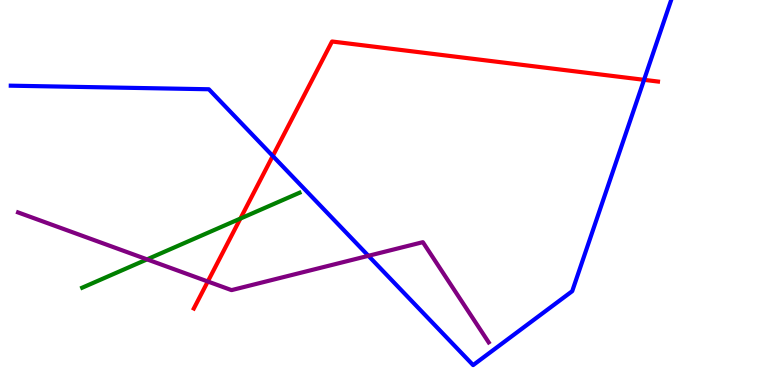[{'lines': ['blue', 'red'], 'intersections': [{'x': 3.52, 'y': 5.95}, {'x': 8.31, 'y': 7.93}]}, {'lines': ['green', 'red'], 'intersections': [{'x': 3.1, 'y': 4.32}]}, {'lines': ['purple', 'red'], 'intersections': [{'x': 2.68, 'y': 2.69}]}, {'lines': ['blue', 'green'], 'intersections': []}, {'lines': ['blue', 'purple'], 'intersections': [{'x': 4.75, 'y': 3.36}]}, {'lines': ['green', 'purple'], 'intersections': [{'x': 1.9, 'y': 3.26}]}]